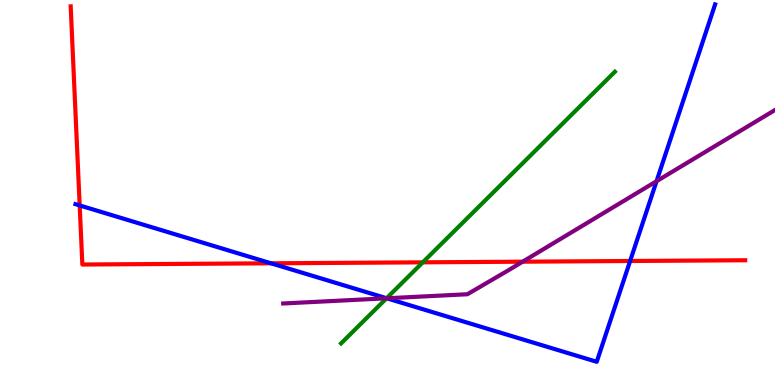[{'lines': ['blue', 'red'], 'intersections': [{'x': 1.03, 'y': 4.66}, {'x': 3.5, 'y': 3.16}, {'x': 8.13, 'y': 3.22}]}, {'lines': ['green', 'red'], 'intersections': [{'x': 5.46, 'y': 3.19}]}, {'lines': ['purple', 'red'], 'intersections': [{'x': 6.74, 'y': 3.2}]}, {'lines': ['blue', 'green'], 'intersections': [{'x': 4.99, 'y': 2.25}]}, {'lines': ['blue', 'purple'], 'intersections': [{'x': 4.99, 'y': 2.25}, {'x': 8.47, 'y': 5.29}]}, {'lines': ['green', 'purple'], 'intersections': [{'x': 4.99, 'y': 2.25}]}]